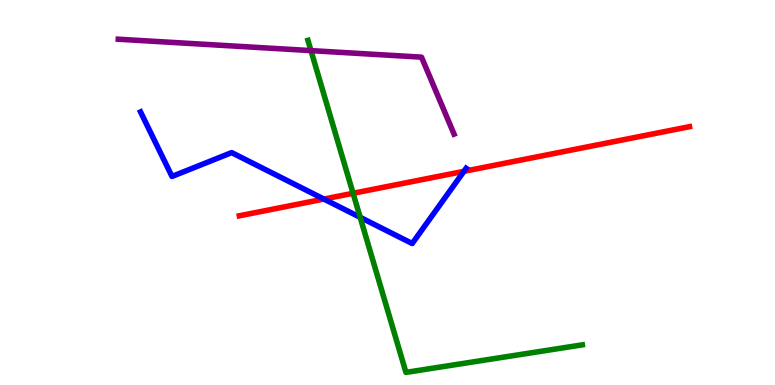[{'lines': ['blue', 'red'], 'intersections': [{'x': 4.18, 'y': 4.83}, {'x': 5.99, 'y': 5.55}]}, {'lines': ['green', 'red'], 'intersections': [{'x': 4.56, 'y': 4.98}]}, {'lines': ['purple', 'red'], 'intersections': []}, {'lines': ['blue', 'green'], 'intersections': [{'x': 4.65, 'y': 4.36}]}, {'lines': ['blue', 'purple'], 'intersections': []}, {'lines': ['green', 'purple'], 'intersections': [{'x': 4.01, 'y': 8.69}]}]